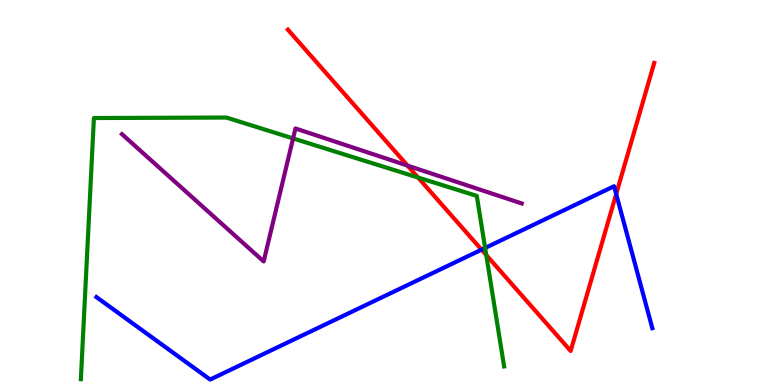[{'lines': ['blue', 'red'], 'intersections': [{'x': 6.21, 'y': 3.52}, {'x': 7.95, 'y': 4.96}]}, {'lines': ['green', 'red'], 'intersections': [{'x': 5.39, 'y': 5.39}, {'x': 6.27, 'y': 3.38}]}, {'lines': ['purple', 'red'], 'intersections': [{'x': 5.26, 'y': 5.7}]}, {'lines': ['blue', 'green'], 'intersections': [{'x': 6.26, 'y': 3.56}]}, {'lines': ['blue', 'purple'], 'intersections': []}, {'lines': ['green', 'purple'], 'intersections': [{'x': 3.78, 'y': 6.4}]}]